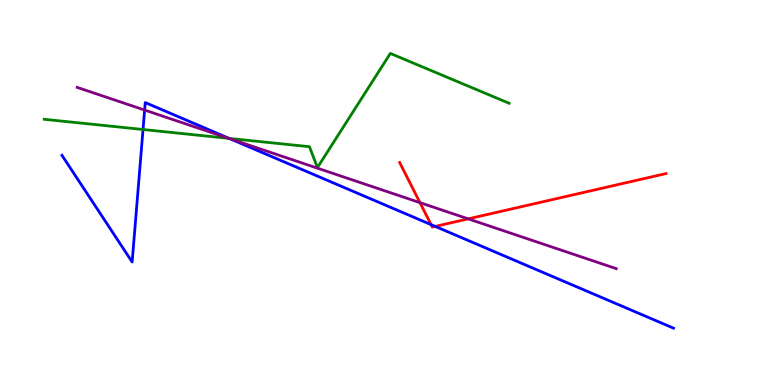[{'lines': ['blue', 'red'], 'intersections': [{'x': 5.56, 'y': 4.17}, {'x': 5.62, 'y': 4.12}]}, {'lines': ['green', 'red'], 'intersections': []}, {'lines': ['purple', 'red'], 'intersections': [{'x': 5.42, 'y': 4.74}, {'x': 6.04, 'y': 4.32}]}, {'lines': ['blue', 'green'], 'intersections': [{'x': 1.85, 'y': 6.64}, {'x': 2.96, 'y': 6.4}]}, {'lines': ['blue', 'purple'], 'intersections': [{'x': 1.87, 'y': 7.14}, {'x': 2.97, 'y': 6.4}]}, {'lines': ['green', 'purple'], 'intersections': [{'x': 2.95, 'y': 6.41}]}]